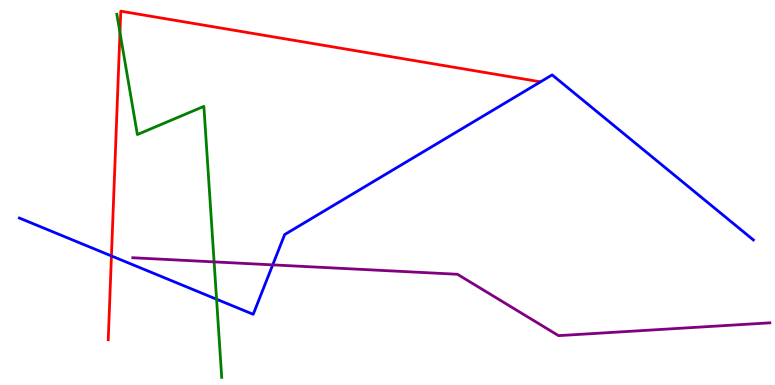[{'lines': ['blue', 'red'], 'intersections': [{'x': 1.44, 'y': 3.35}]}, {'lines': ['green', 'red'], 'intersections': [{'x': 1.55, 'y': 9.15}]}, {'lines': ['purple', 'red'], 'intersections': []}, {'lines': ['blue', 'green'], 'intersections': [{'x': 2.79, 'y': 2.23}]}, {'lines': ['blue', 'purple'], 'intersections': [{'x': 3.52, 'y': 3.12}]}, {'lines': ['green', 'purple'], 'intersections': [{'x': 2.76, 'y': 3.2}]}]